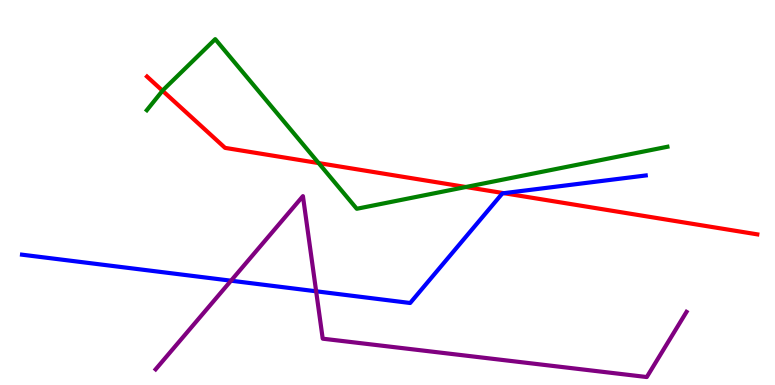[{'lines': ['blue', 'red'], 'intersections': [{'x': 6.5, 'y': 4.98}]}, {'lines': ['green', 'red'], 'intersections': [{'x': 2.1, 'y': 7.64}, {'x': 4.11, 'y': 5.76}, {'x': 6.01, 'y': 5.14}]}, {'lines': ['purple', 'red'], 'intersections': []}, {'lines': ['blue', 'green'], 'intersections': []}, {'lines': ['blue', 'purple'], 'intersections': [{'x': 2.98, 'y': 2.71}, {'x': 4.08, 'y': 2.43}]}, {'lines': ['green', 'purple'], 'intersections': []}]